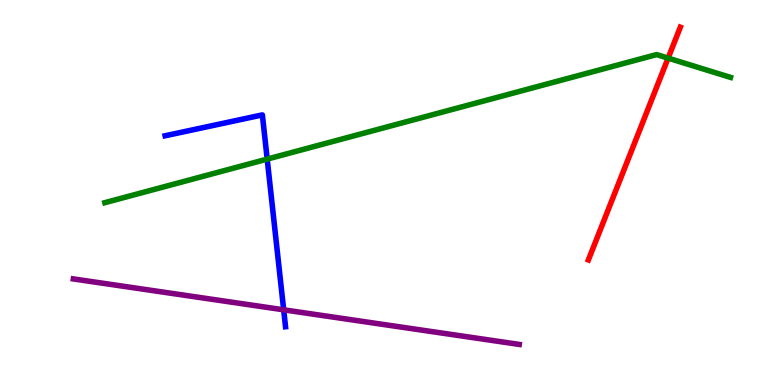[{'lines': ['blue', 'red'], 'intersections': []}, {'lines': ['green', 'red'], 'intersections': [{'x': 8.62, 'y': 8.49}]}, {'lines': ['purple', 'red'], 'intersections': []}, {'lines': ['blue', 'green'], 'intersections': [{'x': 3.45, 'y': 5.87}]}, {'lines': ['blue', 'purple'], 'intersections': [{'x': 3.66, 'y': 1.95}]}, {'lines': ['green', 'purple'], 'intersections': []}]